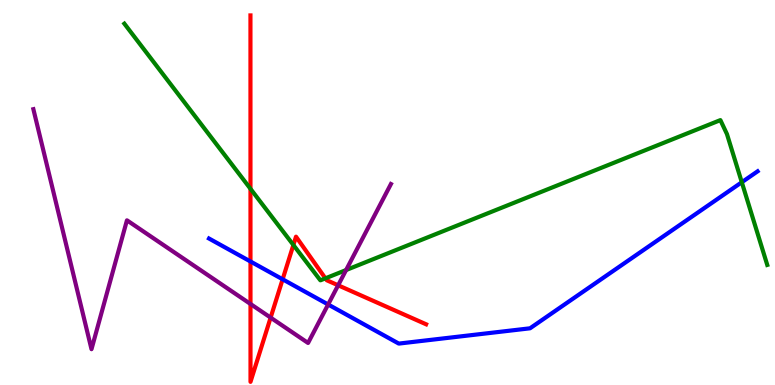[{'lines': ['blue', 'red'], 'intersections': [{'x': 3.23, 'y': 3.21}, {'x': 3.65, 'y': 2.75}]}, {'lines': ['green', 'red'], 'intersections': [{'x': 3.23, 'y': 5.1}, {'x': 3.79, 'y': 3.64}, {'x': 4.2, 'y': 2.77}]}, {'lines': ['purple', 'red'], 'intersections': [{'x': 3.23, 'y': 2.1}, {'x': 3.49, 'y': 1.75}, {'x': 4.36, 'y': 2.59}]}, {'lines': ['blue', 'green'], 'intersections': [{'x': 9.57, 'y': 5.27}]}, {'lines': ['blue', 'purple'], 'intersections': [{'x': 4.23, 'y': 2.09}]}, {'lines': ['green', 'purple'], 'intersections': [{'x': 4.47, 'y': 2.99}]}]